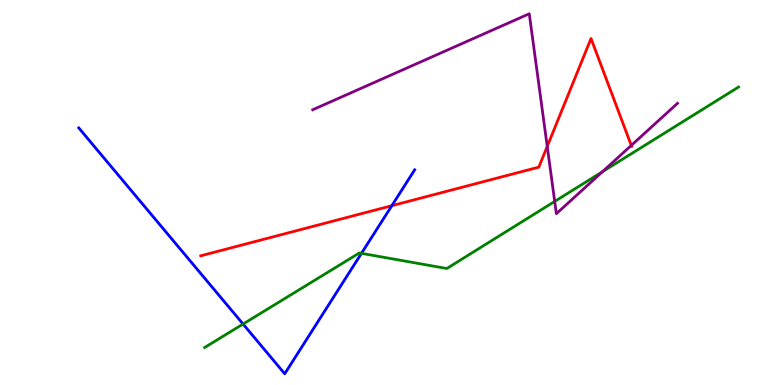[{'lines': ['blue', 'red'], 'intersections': [{'x': 5.06, 'y': 4.66}]}, {'lines': ['green', 'red'], 'intersections': []}, {'lines': ['purple', 'red'], 'intersections': [{'x': 7.06, 'y': 6.2}, {'x': 8.15, 'y': 6.22}]}, {'lines': ['blue', 'green'], 'intersections': [{'x': 3.14, 'y': 1.58}, {'x': 4.66, 'y': 3.42}]}, {'lines': ['blue', 'purple'], 'intersections': []}, {'lines': ['green', 'purple'], 'intersections': [{'x': 7.16, 'y': 4.77}, {'x': 7.77, 'y': 5.54}]}]